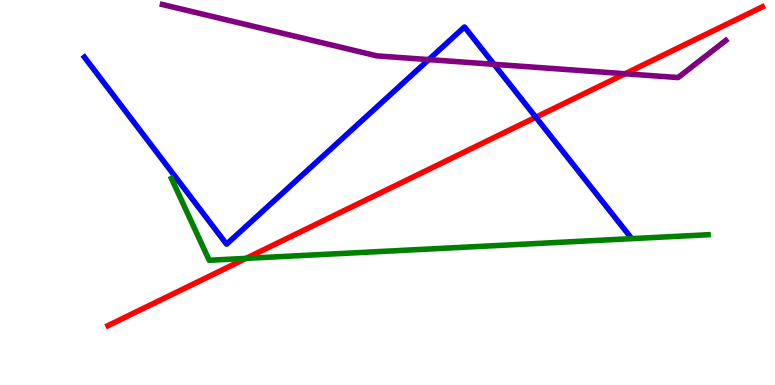[{'lines': ['blue', 'red'], 'intersections': [{'x': 6.91, 'y': 6.96}]}, {'lines': ['green', 'red'], 'intersections': [{'x': 3.17, 'y': 3.29}]}, {'lines': ['purple', 'red'], 'intersections': [{'x': 8.07, 'y': 8.08}]}, {'lines': ['blue', 'green'], 'intersections': []}, {'lines': ['blue', 'purple'], 'intersections': [{'x': 5.53, 'y': 8.45}, {'x': 6.37, 'y': 8.33}]}, {'lines': ['green', 'purple'], 'intersections': []}]